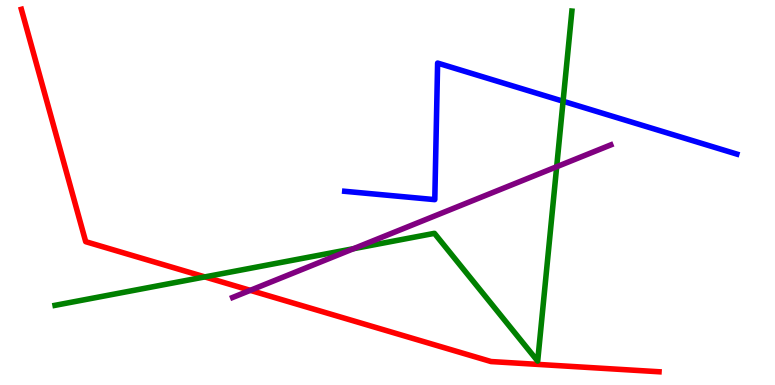[{'lines': ['blue', 'red'], 'intersections': []}, {'lines': ['green', 'red'], 'intersections': [{'x': 2.64, 'y': 2.81}]}, {'lines': ['purple', 'red'], 'intersections': [{'x': 3.23, 'y': 2.46}]}, {'lines': ['blue', 'green'], 'intersections': [{'x': 7.27, 'y': 7.37}]}, {'lines': ['blue', 'purple'], 'intersections': []}, {'lines': ['green', 'purple'], 'intersections': [{'x': 4.56, 'y': 3.54}, {'x': 7.18, 'y': 5.67}]}]